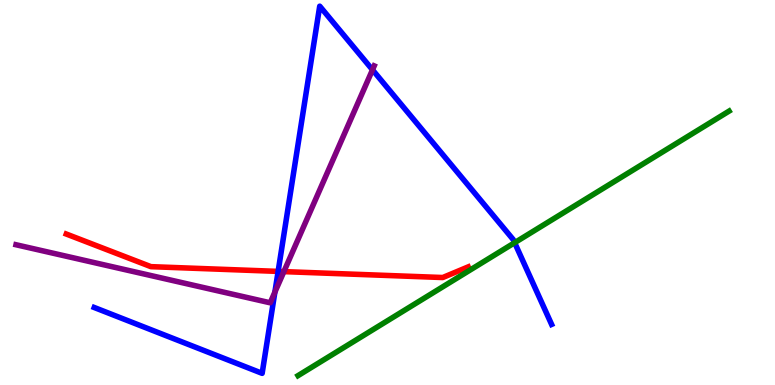[{'lines': ['blue', 'red'], 'intersections': [{'x': 3.59, 'y': 2.95}]}, {'lines': ['green', 'red'], 'intersections': []}, {'lines': ['purple', 'red'], 'intersections': [{'x': 3.66, 'y': 2.95}]}, {'lines': ['blue', 'green'], 'intersections': [{'x': 6.64, 'y': 3.7}]}, {'lines': ['blue', 'purple'], 'intersections': [{'x': 3.55, 'y': 2.41}, {'x': 4.81, 'y': 8.19}]}, {'lines': ['green', 'purple'], 'intersections': []}]